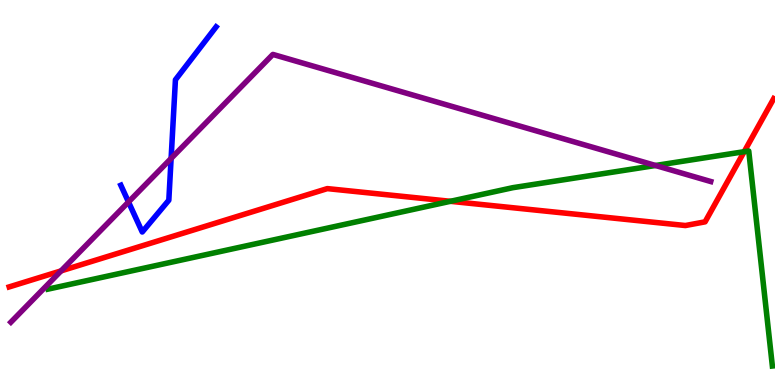[{'lines': ['blue', 'red'], 'intersections': []}, {'lines': ['green', 'red'], 'intersections': [{'x': 5.81, 'y': 4.77}, {'x': 9.6, 'y': 6.06}]}, {'lines': ['purple', 'red'], 'intersections': [{'x': 0.788, 'y': 2.96}]}, {'lines': ['blue', 'green'], 'intersections': []}, {'lines': ['blue', 'purple'], 'intersections': [{'x': 1.66, 'y': 4.75}, {'x': 2.21, 'y': 5.88}]}, {'lines': ['green', 'purple'], 'intersections': [{'x': 8.46, 'y': 5.7}]}]